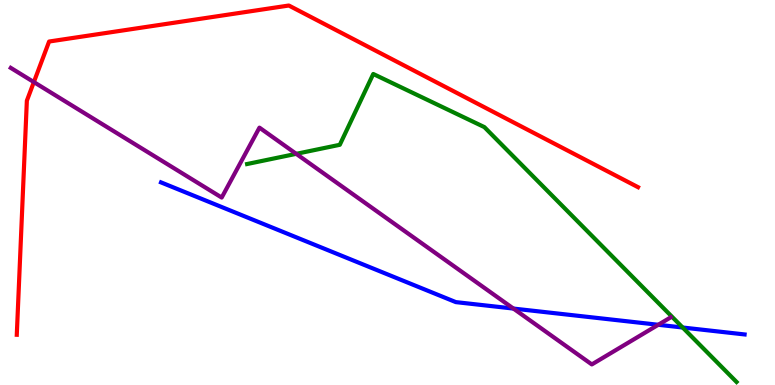[{'lines': ['blue', 'red'], 'intersections': []}, {'lines': ['green', 'red'], 'intersections': []}, {'lines': ['purple', 'red'], 'intersections': [{'x': 0.437, 'y': 7.87}]}, {'lines': ['blue', 'green'], 'intersections': [{'x': 8.81, 'y': 1.49}]}, {'lines': ['blue', 'purple'], 'intersections': [{'x': 6.62, 'y': 1.99}, {'x': 8.49, 'y': 1.56}]}, {'lines': ['green', 'purple'], 'intersections': [{'x': 3.82, 'y': 6.0}]}]